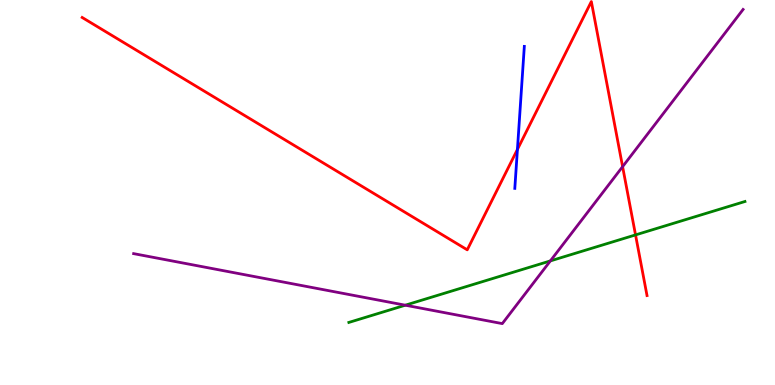[{'lines': ['blue', 'red'], 'intersections': [{'x': 6.68, 'y': 6.12}]}, {'lines': ['green', 'red'], 'intersections': [{'x': 8.2, 'y': 3.9}]}, {'lines': ['purple', 'red'], 'intersections': [{'x': 8.03, 'y': 5.67}]}, {'lines': ['blue', 'green'], 'intersections': []}, {'lines': ['blue', 'purple'], 'intersections': []}, {'lines': ['green', 'purple'], 'intersections': [{'x': 5.23, 'y': 2.07}, {'x': 7.1, 'y': 3.22}]}]